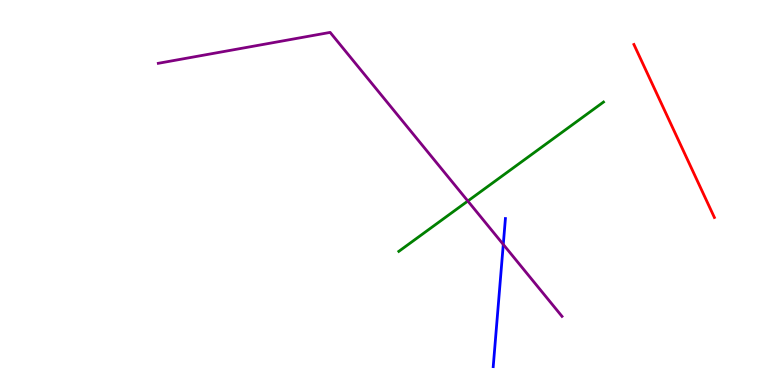[{'lines': ['blue', 'red'], 'intersections': []}, {'lines': ['green', 'red'], 'intersections': []}, {'lines': ['purple', 'red'], 'intersections': []}, {'lines': ['blue', 'green'], 'intersections': []}, {'lines': ['blue', 'purple'], 'intersections': [{'x': 6.49, 'y': 3.65}]}, {'lines': ['green', 'purple'], 'intersections': [{'x': 6.04, 'y': 4.78}]}]